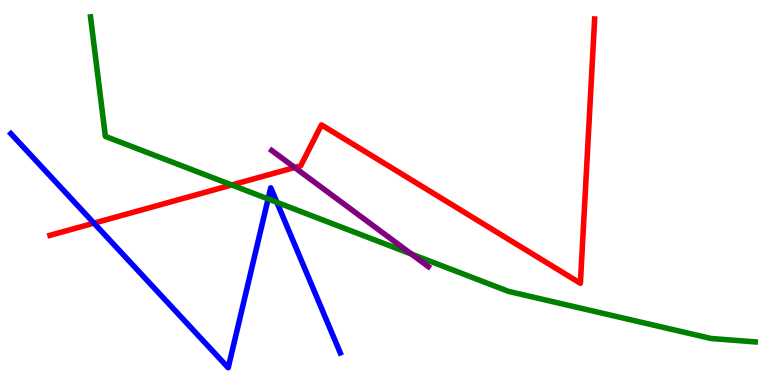[{'lines': ['blue', 'red'], 'intersections': [{'x': 1.21, 'y': 4.2}]}, {'lines': ['green', 'red'], 'intersections': [{'x': 2.99, 'y': 5.2}]}, {'lines': ['purple', 'red'], 'intersections': [{'x': 3.8, 'y': 5.65}]}, {'lines': ['blue', 'green'], 'intersections': [{'x': 3.46, 'y': 4.83}, {'x': 3.57, 'y': 4.74}]}, {'lines': ['blue', 'purple'], 'intersections': []}, {'lines': ['green', 'purple'], 'intersections': [{'x': 5.31, 'y': 3.4}]}]